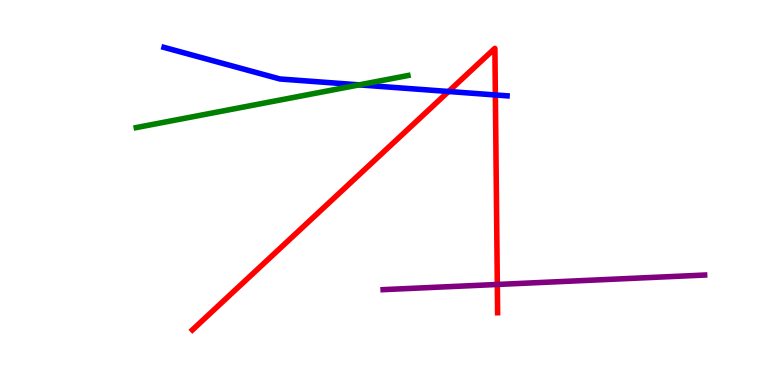[{'lines': ['blue', 'red'], 'intersections': [{'x': 5.79, 'y': 7.62}, {'x': 6.39, 'y': 7.53}]}, {'lines': ['green', 'red'], 'intersections': []}, {'lines': ['purple', 'red'], 'intersections': [{'x': 6.42, 'y': 2.61}]}, {'lines': ['blue', 'green'], 'intersections': [{'x': 4.64, 'y': 7.8}]}, {'lines': ['blue', 'purple'], 'intersections': []}, {'lines': ['green', 'purple'], 'intersections': []}]